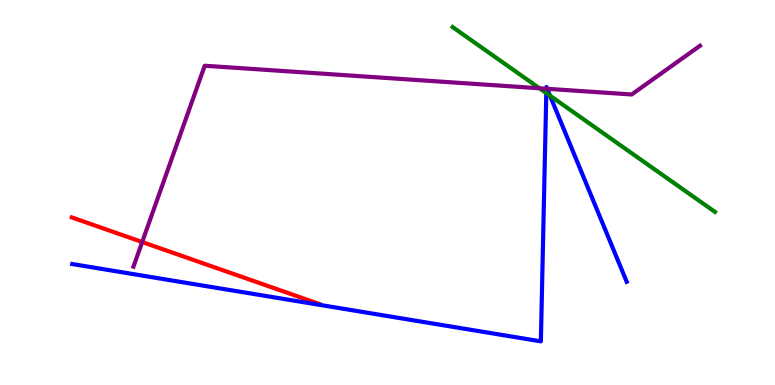[{'lines': ['blue', 'red'], 'intersections': []}, {'lines': ['green', 'red'], 'intersections': []}, {'lines': ['purple', 'red'], 'intersections': [{'x': 1.83, 'y': 3.71}]}, {'lines': ['blue', 'green'], 'intersections': [{'x': 7.05, 'y': 7.58}, {'x': 7.1, 'y': 7.51}]}, {'lines': ['blue', 'purple'], 'intersections': [{'x': 7.05, 'y': 7.7}, {'x': 7.06, 'y': 7.69}]}, {'lines': ['green', 'purple'], 'intersections': [{'x': 6.96, 'y': 7.71}]}]